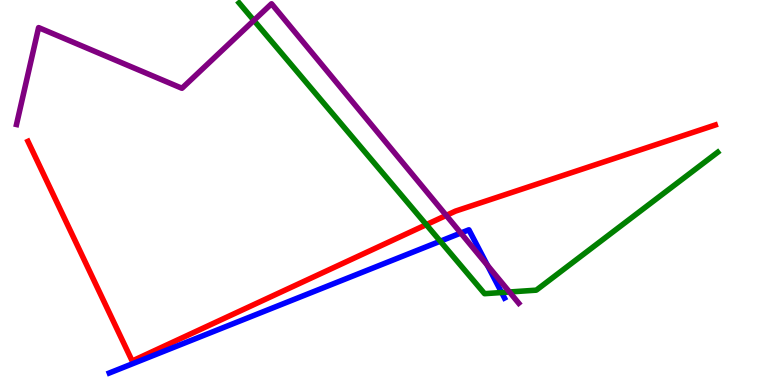[{'lines': ['blue', 'red'], 'intersections': []}, {'lines': ['green', 'red'], 'intersections': [{'x': 5.5, 'y': 4.16}]}, {'lines': ['purple', 'red'], 'intersections': [{'x': 5.76, 'y': 4.4}]}, {'lines': ['blue', 'green'], 'intersections': [{'x': 5.68, 'y': 3.73}, {'x': 6.47, 'y': 2.4}]}, {'lines': ['blue', 'purple'], 'intersections': [{'x': 5.95, 'y': 3.95}, {'x': 6.29, 'y': 3.11}]}, {'lines': ['green', 'purple'], 'intersections': [{'x': 3.28, 'y': 9.47}, {'x': 6.57, 'y': 2.42}]}]